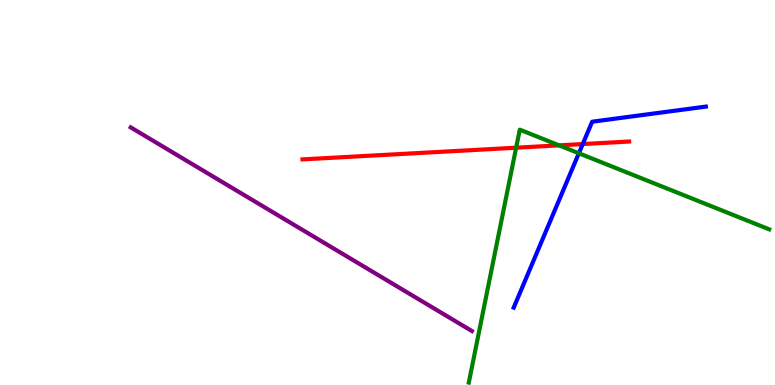[{'lines': ['blue', 'red'], 'intersections': [{'x': 7.52, 'y': 6.26}]}, {'lines': ['green', 'red'], 'intersections': [{'x': 6.66, 'y': 6.16}, {'x': 7.21, 'y': 6.22}]}, {'lines': ['purple', 'red'], 'intersections': []}, {'lines': ['blue', 'green'], 'intersections': [{'x': 7.47, 'y': 6.02}]}, {'lines': ['blue', 'purple'], 'intersections': []}, {'lines': ['green', 'purple'], 'intersections': []}]